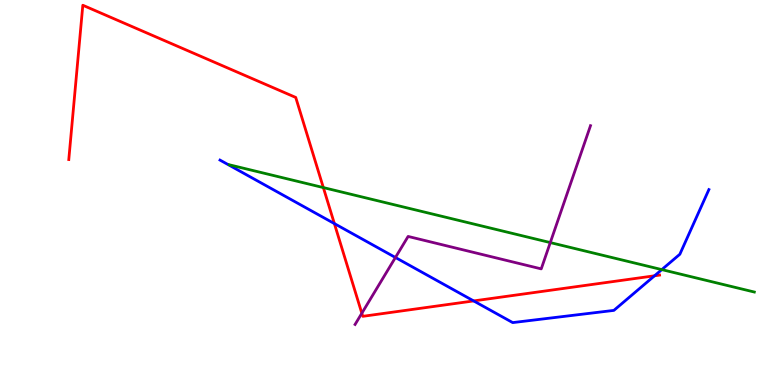[{'lines': ['blue', 'red'], 'intersections': [{'x': 4.31, 'y': 4.19}, {'x': 6.11, 'y': 2.18}, {'x': 8.45, 'y': 2.84}]}, {'lines': ['green', 'red'], 'intersections': [{'x': 4.17, 'y': 5.13}]}, {'lines': ['purple', 'red'], 'intersections': [{'x': 4.67, 'y': 1.86}]}, {'lines': ['blue', 'green'], 'intersections': [{'x': 8.54, 'y': 3.0}]}, {'lines': ['blue', 'purple'], 'intersections': [{'x': 5.1, 'y': 3.31}]}, {'lines': ['green', 'purple'], 'intersections': [{'x': 7.1, 'y': 3.7}]}]